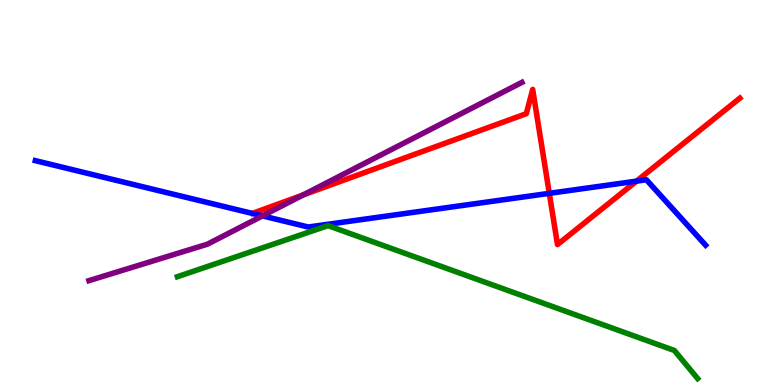[{'lines': ['blue', 'red'], 'intersections': [{'x': 7.09, 'y': 4.98}, {'x': 8.21, 'y': 5.29}]}, {'lines': ['green', 'red'], 'intersections': []}, {'lines': ['purple', 'red'], 'intersections': [{'x': 3.91, 'y': 4.94}]}, {'lines': ['blue', 'green'], 'intersections': []}, {'lines': ['blue', 'purple'], 'intersections': [{'x': 3.39, 'y': 4.39}]}, {'lines': ['green', 'purple'], 'intersections': []}]